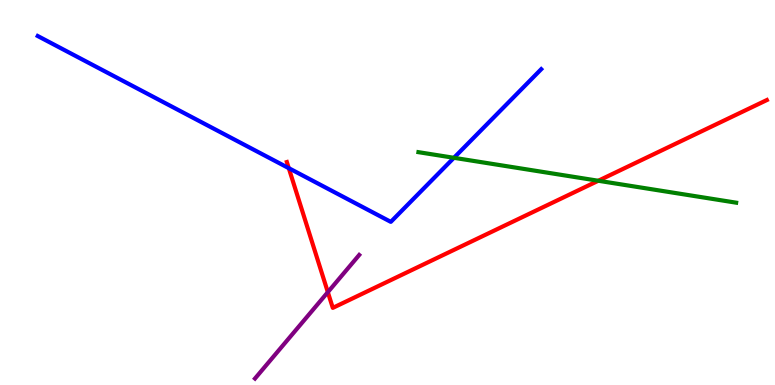[{'lines': ['blue', 'red'], 'intersections': [{'x': 3.73, 'y': 5.63}]}, {'lines': ['green', 'red'], 'intersections': [{'x': 7.72, 'y': 5.31}]}, {'lines': ['purple', 'red'], 'intersections': [{'x': 4.23, 'y': 2.41}]}, {'lines': ['blue', 'green'], 'intersections': [{'x': 5.86, 'y': 5.9}]}, {'lines': ['blue', 'purple'], 'intersections': []}, {'lines': ['green', 'purple'], 'intersections': []}]